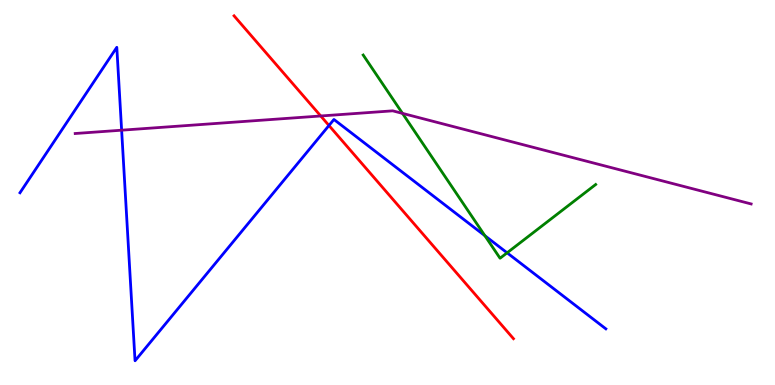[{'lines': ['blue', 'red'], 'intersections': [{'x': 4.24, 'y': 6.74}]}, {'lines': ['green', 'red'], 'intersections': []}, {'lines': ['purple', 'red'], 'intersections': [{'x': 4.14, 'y': 6.99}]}, {'lines': ['blue', 'green'], 'intersections': [{'x': 6.26, 'y': 3.88}, {'x': 6.54, 'y': 3.43}]}, {'lines': ['blue', 'purple'], 'intersections': [{'x': 1.57, 'y': 6.62}]}, {'lines': ['green', 'purple'], 'intersections': [{'x': 5.19, 'y': 7.06}]}]